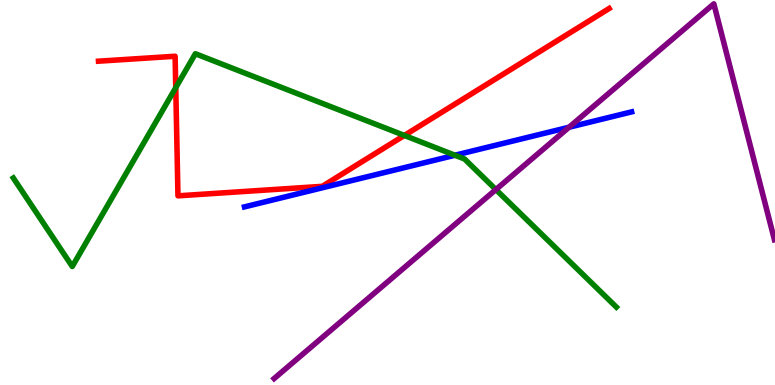[{'lines': ['blue', 'red'], 'intersections': []}, {'lines': ['green', 'red'], 'intersections': [{'x': 2.27, 'y': 7.72}, {'x': 5.22, 'y': 6.48}]}, {'lines': ['purple', 'red'], 'intersections': []}, {'lines': ['blue', 'green'], 'intersections': [{'x': 5.87, 'y': 5.97}]}, {'lines': ['blue', 'purple'], 'intersections': [{'x': 7.34, 'y': 6.69}]}, {'lines': ['green', 'purple'], 'intersections': [{'x': 6.4, 'y': 5.08}]}]